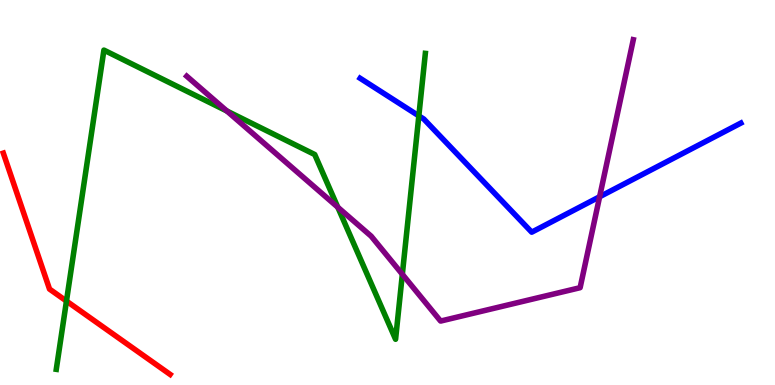[{'lines': ['blue', 'red'], 'intersections': []}, {'lines': ['green', 'red'], 'intersections': [{'x': 0.858, 'y': 2.18}]}, {'lines': ['purple', 'red'], 'intersections': []}, {'lines': ['blue', 'green'], 'intersections': [{'x': 5.4, 'y': 6.99}]}, {'lines': ['blue', 'purple'], 'intersections': [{'x': 7.74, 'y': 4.89}]}, {'lines': ['green', 'purple'], 'intersections': [{'x': 2.93, 'y': 7.12}, {'x': 4.36, 'y': 4.62}, {'x': 5.19, 'y': 2.88}]}]